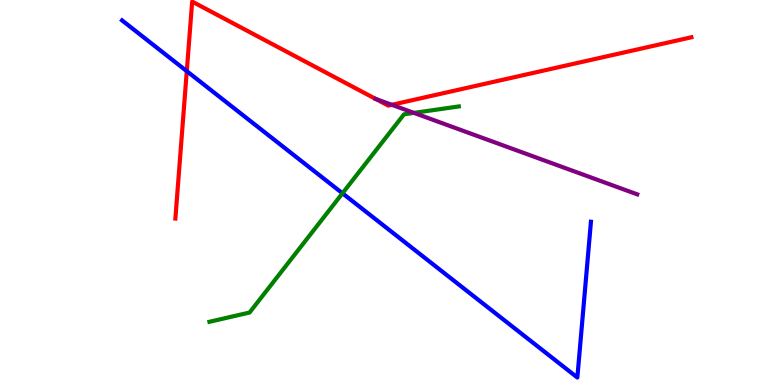[{'lines': ['blue', 'red'], 'intersections': [{'x': 2.41, 'y': 8.15}]}, {'lines': ['green', 'red'], 'intersections': []}, {'lines': ['purple', 'red'], 'intersections': [{'x': 4.85, 'y': 7.43}, {'x': 5.06, 'y': 7.28}]}, {'lines': ['blue', 'green'], 'intersections': [{'x': 4.42, 'y': 4.98}]}, {'lines': ['blue', 'purple'], 'intersections': []}, {'lines': ['green', 'purple'], 'intersections': [{'x': 5.34, 'y': 7.07}]}]